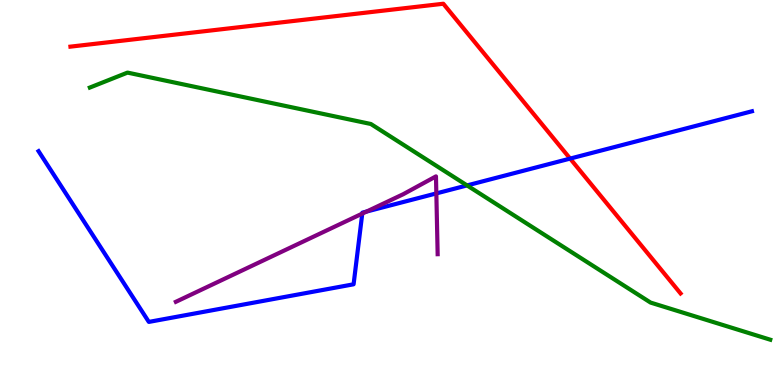[{'lines': ['blue', 'red'], 'intersections': [{'x': 7.36, 'y': 5.88}]}, {'lines': ['green', 'red'], 'intersections': []}, {'lines': ['purple', 'red'], 'intersections': []}, {'lines': ['blue', 'green'], 'intersections': [{'x': 6.03, 'y': 5.18}]}, {'lines': ['blue', 'purple'], 'intersections': [{'x': 4.67, 'y': 4.45}, {'x': 4.73, 'y': 4.5}, {'x': 5.63, 'y': 4.98}]}, {'lines': ['green', 'purple'], 'intersections': []}]